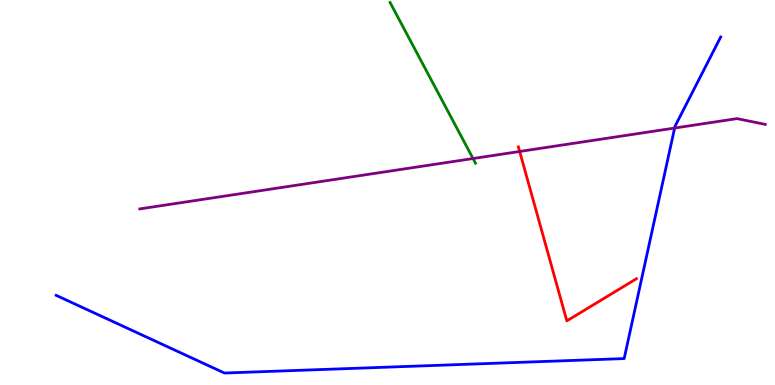[{'lines': ['blue', 'red'], 'intersections': []}, {'lines': ['green', 'red'], 'intersections': []}, {'lines': ['purple', 'red'], 'intersections': [{'x': 6.71, 'y': 6.07}]}, {'lines': ['blue', 'green'], 'intersections': []}, {'lines': ['blue', 'purple'], 'intersections': [{'x': 8.7, 'y': 6.67}]}, {'lines': ['green', 'purple'], 'intersections': [{'x': 6.1, 'y': 5.88}]}]